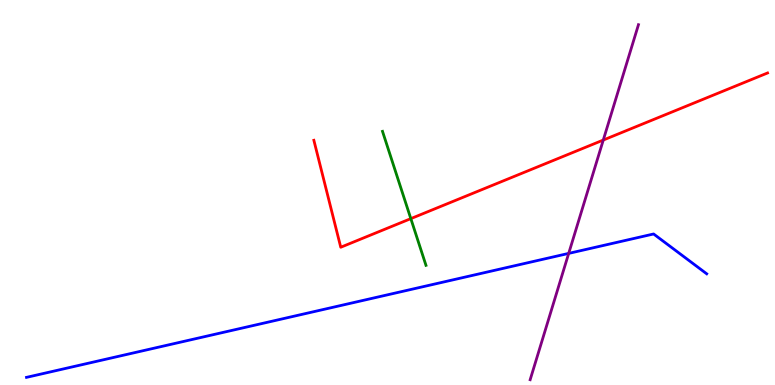[{'lines': ['blue', 'red'], 'intersections': []}, {'lines': ['green', 'red'], 'intersections': [{'x': 5.3, 'y': 4.32}]}, {'lines': ['purple', 'red'], 'intersections': [{'x': 7.78, 'y': 6.36}]}, {'lines': ['blue', 'green'], 'intersections': []}, {'lines': ['blue', 'purple'], 'intersections': [{'x': 7.34, 'y': 3.42}]}, {'lines': ['green', 'purple'], 'intersections': []}]